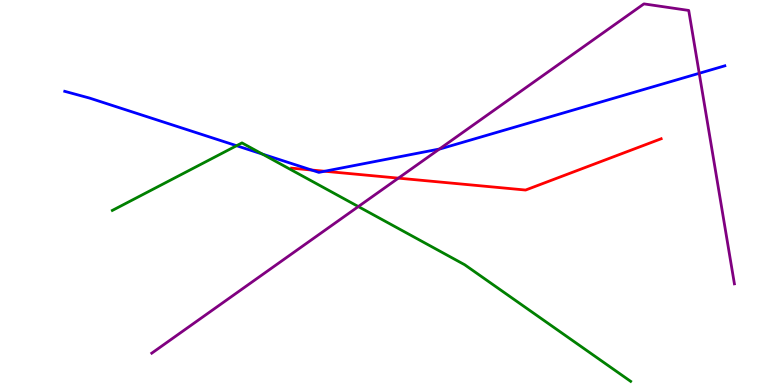[{'lines': ['blue', 'red'], 'intersections': [{'x': 4.02, 'y': 5.58}, {'x': 4.19, 'y': 5.55}]}, {'lines': ['green', 'red'], 'intersections': []}, {'lines': ['purple', 'red'], 'intersections': [{'x': 5.14, 'y': 5.37}]}, {'lines': ['blue', 'green'], 'intersections': [{'x': 3.05, 'y': 6.22}, {'x': 3.39, 'y': 6.0}]}, {'lines': ['blue', 'purple'], 'intersections': [{'x': 5.67, 'y': 6.13}, {'x': 9.02, 'y': 8.1}]}, {'lines': ['green', 'purple'], 'intersections': [{'x': 4.62, 'y': 4.63}]}]